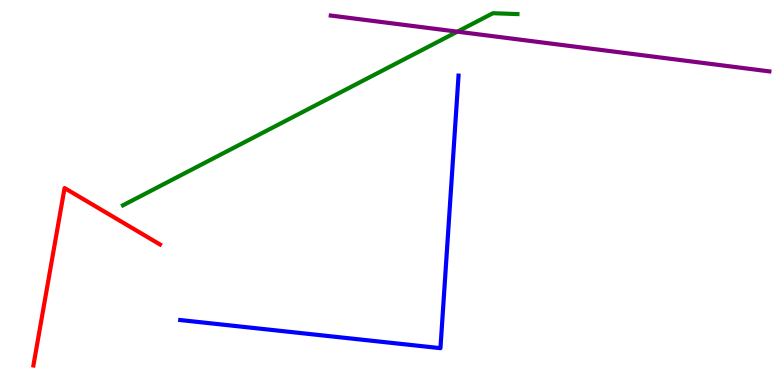[{'lines': ['blue', 'red'], 'intersections': []}, {'lines': ['green', 'red'], 'intersections': []}, {'lines': ['purple', 'red'], 'intersections': []}, {'lines': ['blue', 'green'], 'intersections': []}, {'lines': ['blue', 'purple'], 'intersections': []}, {'lines': ['green', 'purple'], 'intersections': [{'x': 5.9, 'y': 9.18}]}]